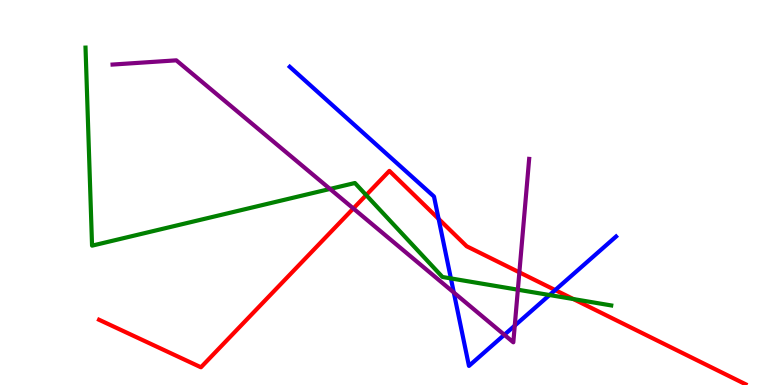[{'lines': ['blue', 'red'], 'intersections': [{'x': 5.66, 'y': 4.31}, {'x': 7.16, 'y': 2.47}]}, {'lines': ['green', 'red'], 'intersections': [{'x': 4.72, 'y': 4.93}, {'x': 7.4, 'y': 2.23}]}, {'lines': ['purple', 'red'], 'intersections': [{'x': 4.56, 'y': 4.59}, {'x': 6.7, 'y': 2.93}]}, {'lines': ['blue', 'green'], 'intersections': [{'x': 5.82, 'y': 2.77}, {'x': 7.09, 'y': 2.34}]}, {'lines': ['blue', 'purple'], 'intersections': [{'x': 5.86, 'y': 2.4}, {'x': 6.51, 'y': 1.3}, {'x': 6.64, 'y': 1.54}]}, {'lines': ['green', 'purple'], 'intersections': [{'x': 4.26, 'y': 5.09}, {'x': 6.68, 'y': 2.48}]}]